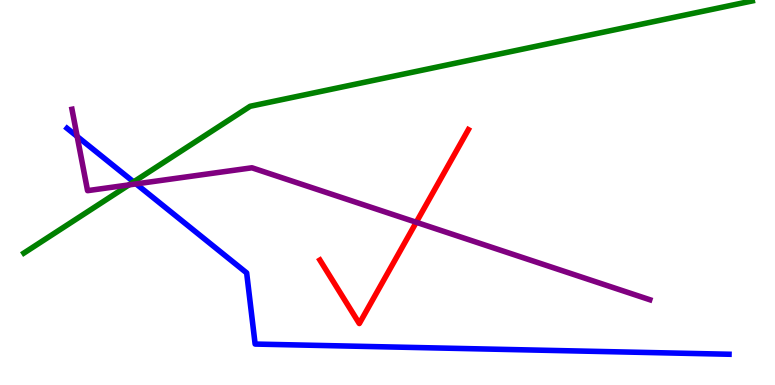[{'lines': ['blue', 'red'], 'intersections': []}, {'lines': ['green', 'red'], 'intersections': []}, {'lines': ['purple', 'red'], 'intersections': [{'x': 5.37, 'y': 4.23}]}, {'lines': ['blue', 'green'], 'intersections': [{'x': 1.72, 'y': 5.28}]}, {'lines': ['blue', 'purple'], 'intersections': [{'x': 0.996, 'y': 6.46}, {'x': 1.76, 'y': 5.22}]}, {'lines': ['green', 'purple'], 'intersections': [{'x': 1.66, 'y': 5.2}]}]